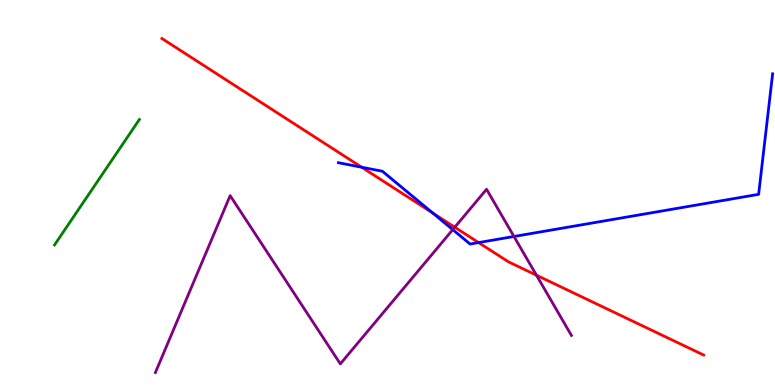[{'lines': ['blue', 'red'], 'intersections': [{'x': 4.67, 'y': 5.66}, {'x': 5.58, 'y': 4.47}, {'x': 6.18, 'y': 3.7}]}, {'lines': ['green', 'red'], 'intersections': []}, {'lines': ['purple', 'red'], 'intersections': [{'x': 5.87, 'y': 4.1}, {'x': 6.92, 'y': 2.85}]}, {'lines': ['blue', 'green'], 'intersections': []}, {'lines': ['blue', 'purple'], 'intersections': [{'x': 5.84, 'y': 4.04}, {'x': 6.63, 'y': 3.86}]}, {'lines': ['green', 'purple'], 'intersections': []}]